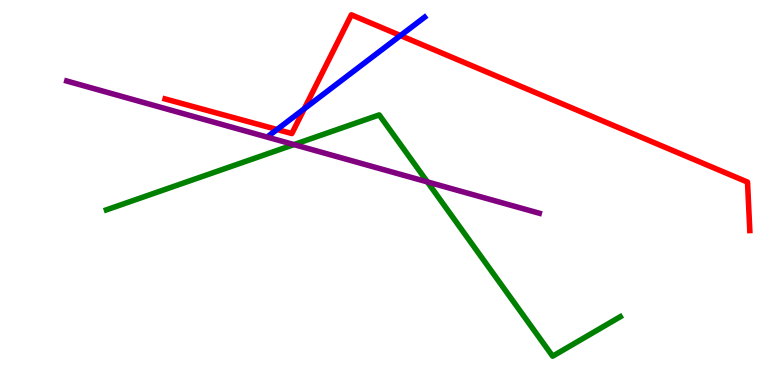[{'lines': ['blue', 'red'], 'intersections': [{'x': 3.57, 'y': 6.64}, {'x': 3.93, 'y': 7.17}, {'x': 5.17, 'y': 9.08}]}, {'lines': ['green', 'red'], 'intersections': []}, {'lines': ['purple', 'red'], 'intersections': []}, {'lines': ['blue', 'green'], 'intersections': []}, {'lines': ['blue', 'purple'], 'intersections': []}, {'lines': ['green', 'purple'], 'intersections': [{'x': 3.79, 'y': 6.24}, {'x': 5.51, 'y': 5.28}]}]